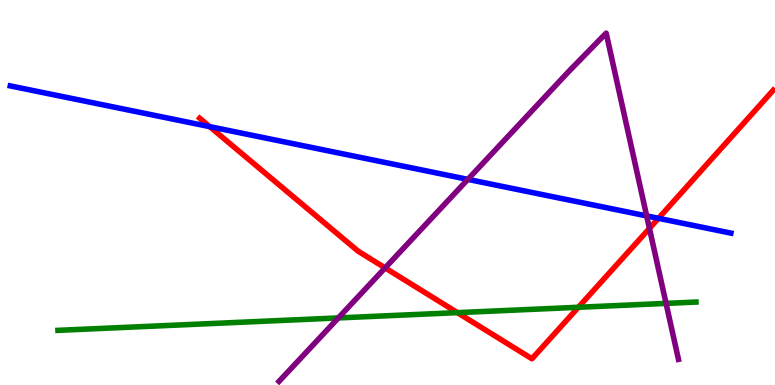[{'lines': ['blue', 'red'], 'intersections': [{'x': 2.71, 'y': 6.71}, {'x': 8.5, 'y': 4.33}]}, {'lines': ['green', 'red'], 'intersections': [{'x': 5.9, 'y': 1.88}, {'x': 7.46, 'y': 2.02}]}, {'lines': ['purple', 'red'], 'intersections': [{'x': 4.97, 'y': 3.04}, {'x': 8.38, 'y': 4.07}]}, {'lines': ['blue', 'green'], 'intersections': []}, {'lines': ['blue', 'purple'], 'intersections': [{'x': 6.04, 'y': 5.34}, {'x': 8.34, 'y': 4.39}]}, {'lines': ['green', 'purple'], 'intersections': [{'x': 4.37, 'y': 1.74}, {'x': 8.59, 'y': 2.12}]}]